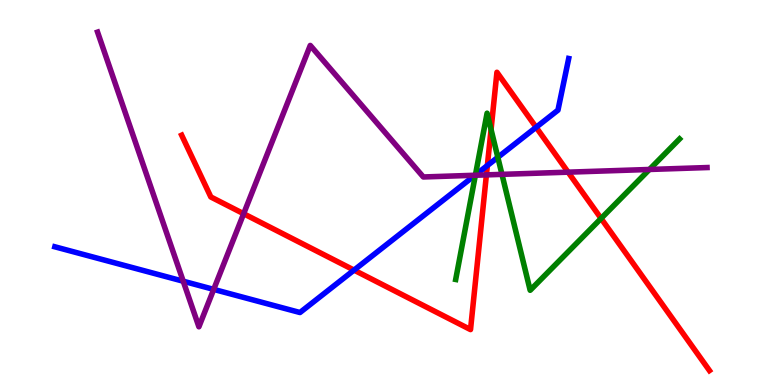[{'lines': ['blue', 'red'], 'intersections': [{'x': 4.57, 'y': 2.98}, {'x': 6.29, 'y': 5.7}, {'x': 6.92, 'y': 6.69}]}, {'lines': ['green', 'red'], 'intersections': [{'x': 6.34, 'y': 6.64}, {'x': 7.76, 'y': 4.33}]}, {'lines': ['purple', 'red'], 'intersections': [{'x': 3.14, 'y': 4.45}, {'x': 6.28, 'y': 5.46}, {'x': 7.33, 'y': 5.53}]}, {'lines': ['blue', 'green'], 'intersections': [{'x': 6.13, 'y': 5.46}, {'x': 6.42, 'y': 5.91}]}, {'lines': ['blue', 'purple'], 'intersections': [{'x': 2.36, 'y': 2.7}, {'x': 2.76, 'y': 2.48}, {'x': 6.13, 'y': 5.45}]}, {'lines': ['green', 'purple'], 'intersections': [{'x': 6.13, 'y': 5.45}, {'x': 6.48, 'y': 5.47}, {'x': 8.38, 'y': 5.6}]}]